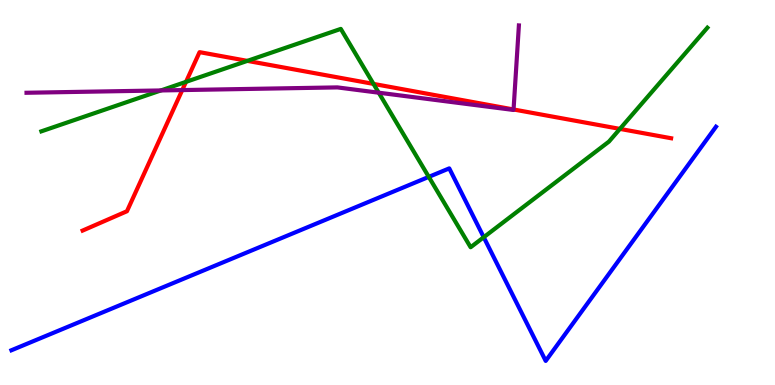[{'lines': ['blue', 'red'], 'intersections': []}, {'lines': ['green', 'red'], 'intersections': [{'x': 2.4, 'y': 7.87}, {'x': 3.19, 'y': 8.42}, {'x': 4.82, 'y': 7.82}, {'x': 8.0, 'y': 6.65}]}, {'lines': ['purple', 'red'], 'intersections': [{'x': 2.35, 'y': 7.66}, {'x': 6.63, 'y': 7.16}]}, {'lines': ['blue', 'green'], 'intersections': [{'x': 5.53, 'y': 5.41}, {'x': 6.24, 'y': 3.84}]}, {'lines': ['blue', 'purple'], 'intersections': []}, {'lines': ['green', 'purple'], 'intersections': [{'x': 2.08, 'y': 7.65}, {'x': 4.89, 'y': 7.59}]}]